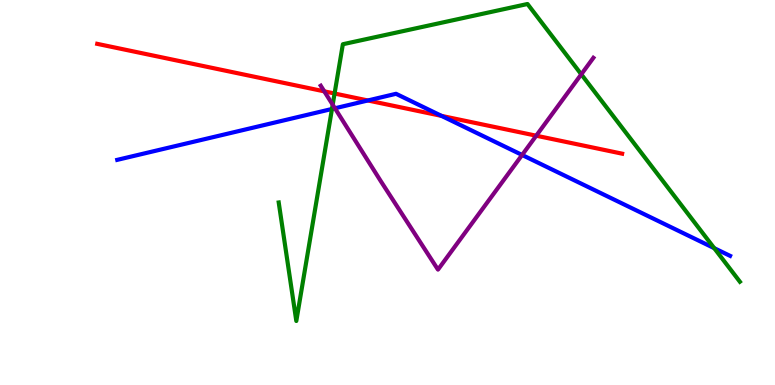[{'lines': ['blue', 'red'], 'intersections': [{'x': 4.75, 'y': 7.39}, {'x': 5.7, 'y': 6.99}]}, {'lines': ['green', 'red'], 'intersections': [{'x': 4.32, 'y': 7.57}]}, {'lines': ['purple', 'red'], 'intersections': [{'x': 4.18, 'y': 7.63}, {'x': 6.92, 'y': 6.48}]}, {'lines': ['blue', 'green'], 'intersections': [{'x': 4.28, 'y': 7.17}, {'x': 9.22, 'y': 3.55}]}, {'lines': ['blue', 'purple'], 'intersections': [{'x': 4.32, 'y': 7.19}, {'x': 6.74, 'y': 5.97}]}, {'lines': ['green', 'purple'], 'intersections': [{'x': 4.29, 'y': 7.28}, {'x': 7.5, 'y': 8.07}]}]